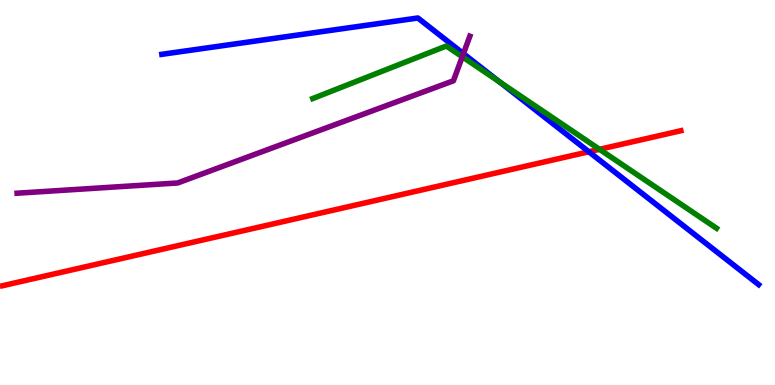[{'lines': ['blue', 'red'], 'intersections': [{'x': 7.6, 'y': 6.06}]}, {'lines': ['green', 'red'], 'intersections': [{'x': 7.74, 'y': 6.12}]}, {'lines': ['purple', 'red'], 'intersections': []}, {'lines': ['blue', 'green'], 'intersections': [{'x': 6.45, 'y': 7.87}]}, {'lines': ['blue', 'purple'], 'intersections': [{'x': 5.98, 'y': 8.61}]}, {'lines': ['green', 'purple'], 'intersections': [{'x': 5.96, 'y': 8.53}]}]